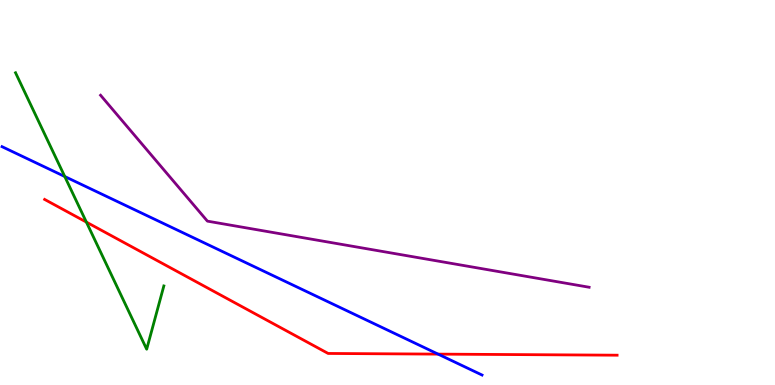[{'lines': ['blue', 'red'], 'intersections': [{'x': 5.65, 'y': 0.802}]}, {'lines': ['green', 'red'], 'intersections': [{'x': 1.11, 'y': 4.23}]}, {'lines': ['purple', 'red'], 'intersections': []}, {'lines': ['blue', 'green'], 'intersections': [{'x': 0.836, 'y': 5.42}]}, {'lines': ['blue', 'purple'], 'intersections': []}, {'lines': ['green', 'purple'], 'intersections': []}]